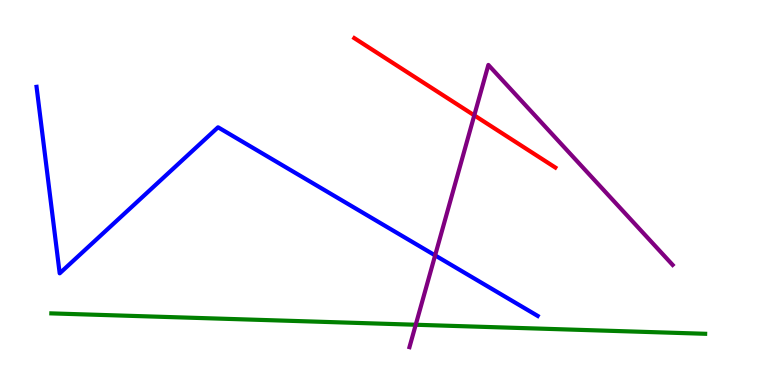[{'lines': ['blue', 'red'], 'intersections': []}, {'lines': ['green', 'red'], 'intersections': []}, {'lines': ['purple', 'red'], 'intersections': [{'x': 6.12, 'y': 7.0}]}, {'lines': ['blue', 'green'], 'intersections': []}, {'lines': ['blue', 'purple'], 'intersections': [{'x': 5.61, 'y': 3.37}]}, {'lines': ['green', 'purple'], 'intersections': [{'x': 5.36, 'y': 1.56}]}]